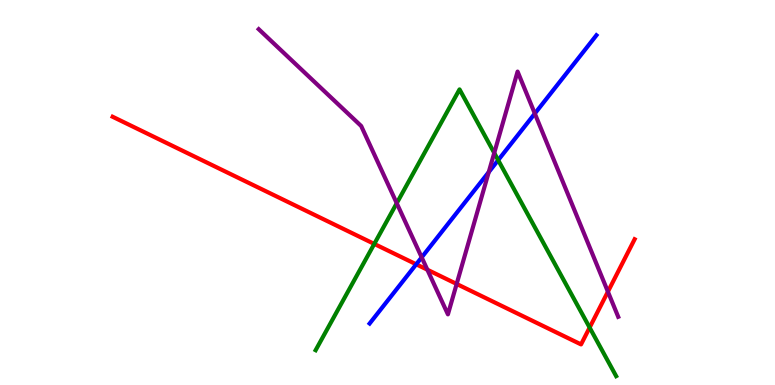[{'lines': ['blue', 'red'], 'intersections': [{'x': 5.37, 'y': 3.13}]}, {'lines': ['green', 'red'], 'intersections': [{'x': 4.83, 'y': 3.66}, {'x': 7.61, 'y': 1.49}]}, {'lines': ['purple', 'red'], 'intersections': [{'x': 5.51, 'y': 2.99}, {'x': 5.89, 'y': 2.62}, {'x': 7.84, 'y': 2.42}]}, {'lines': ['blue', 'green'], 'intersections': [{'x': 6.43, 'y': 5.84}]}, {'lines': ['blue', 'purple'], 'intersections': [{'x': 5.44, 'y': 3.32}, {'x': 6.31, 'y': 5.53}, {'x': 6.9, 'y': 7.05}]}, {'lines': ['green', 'purple'], 'intersections': [{'x': 5.12, 'y': 4.72}, {'x': 6.38, 'y': 6.03}]}]